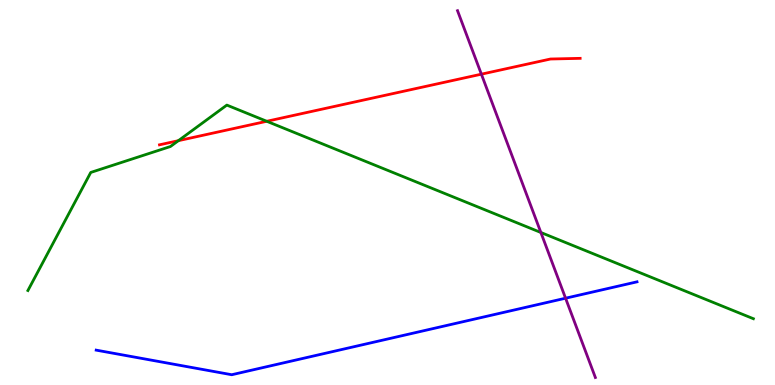[{'lines': ['blue', 'red'], 'intersections': []}, {'lines': ['green', 'red'], 'intersections': [{'x': 2.3, 'y': 6.35}, {'x': 3.44, 'y': 6.85}]}, {'lines': ['purple', 'red'], 'intersections': [{'x': 6.21, 'y': 8.07}]}, {'lines': ['blue', 'green'], 'intersections': []}, {'lines': ['blue', 'purple'], 'intersections': [{'x': 7.3, 'y': 2.25}]}, {'lines': ['green', 'purple'], 'intersections': [{'x': 6.98, 'y': 3.96}]}]